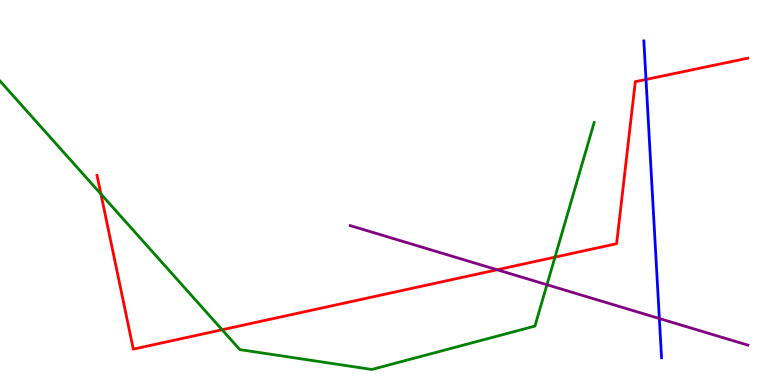[{'lines': ['blue', 'red'], 'intersections': [{'x': 8.34, 'y': 7.94}]}, {'lines': ['green', 'red'], 'intersections': [{'x': 1.3, 'y': 4.96}, {'x': 2.87, 'y': 1.43}, {'x': 7.16, 'y': 3.32}]}, {'lines': ['purple', 'red'], 'intersections': [{'x': 6.41, 'y': 2.99}]}, {'lines': ['blue', 'green'], 'intersections': []}, {'lines': ['blue', 'purple'], 'intersections': [{'x': 8.51, 'y': 1.73}]}, {'lines': ['green', 'purple'], 'intersections': [{'x': 7.06, 'y': 2.6}]}]